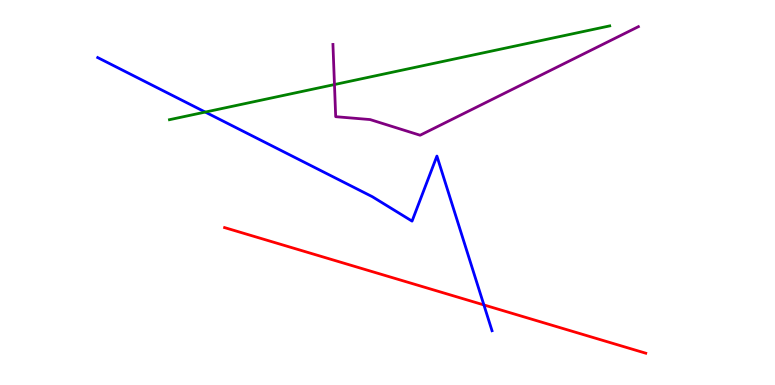[{'lines': ['blue', 'red'], 'intersections': [{'x': 6.24, 'y': 2.08}]}, {'lines': ['green', 'red'], 'intersections': []}, {'lines': ['purple', 'red'], 'intersections': []}, {'lines': ['blue', 'green'], 'intersections': [{'x': 2.65, 'y': 7.09}]}, {'lines': ['blue', 'purple'], 'intersections': []}, {'lines': ['green', 'purple'], 'intersections': [{'x': 4.32, 'y': 7.8}]}]